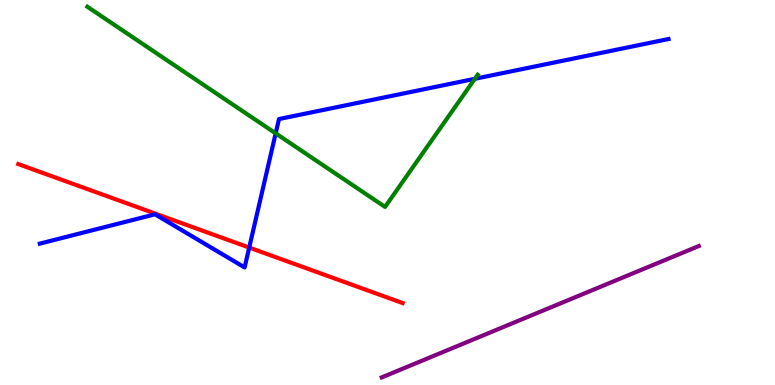[{'lines': ['blue', 'red'], 'intersections': [{'x': 3.22, 'y': 3.57}]}, {'lines': ['green', 'red'], 'intersections': []}, {'lines': ['purple', 'red'], 'intersections': []}, {'lines': ['blue', 'green'], 'intersections': [{'x': 3.56, 'y': 6.54}, {'x': 6.13, 'y': 7.95}]}, {'lines': ['blue', 'purple'], 'intersections': []}, {'lines': ['green', 'purple'], 'intersections': []}]